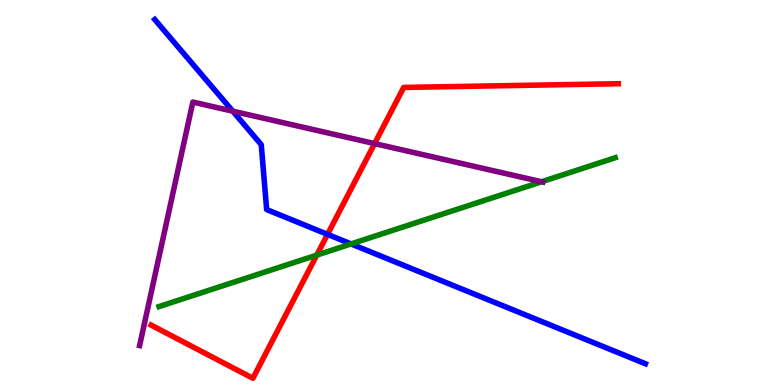[{'lines': ['blue', 'red'], 'intersections': [{'x': 4.23, 'y': 3.91}]}, {'lines': ['green', 'red'], 'intersections': [{'x': 4.09, 'y': 3.37}]}, {'lines': ['purple', 'red'], 'intersections': [{'x': 4.83, 'y': 6.27}]}, {'lines': ['blue', 'green'], 'intersections': [{'x': 4.53, 'y': 3.66}]}, {'lines': ['blue', 'purple'], 'intersections': [{'x': 3.0, 'y': 7.11}]}, {'lines': ['green', 'purple'], 'intersections': [{'x': 6.99, 'y': 5.28}]}]